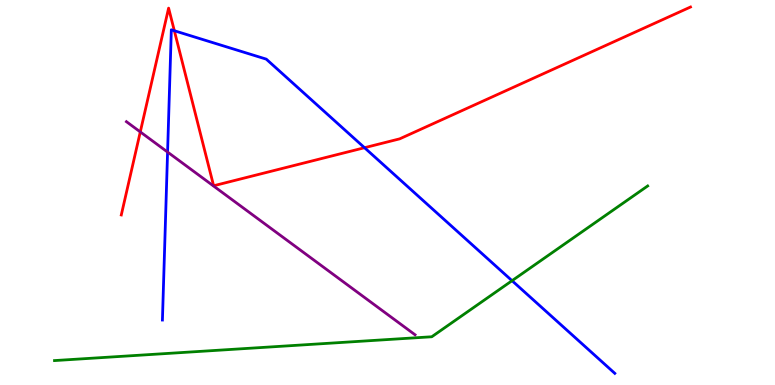[{'lines': ['blue', 'red'], 'intersections': [{'x': 2.25, 'y': 9.2}, {'x': 4.7, 'y': 6.16}]}, {'lines': ['green', 'red'], 'intersections': []}, {'lines': ['purple', 'red'], 'intersections': [{'x': 1.81, 'y': 6.57}]}, {'lines': ['blue', 'green'], 'intersections': [{'x': 6.61, 'y': 2.71}]}, {'lines': ['blue', 'purple'], 'intersections': [{'x': 2.16, 'y': 6.05}]}, {'lines': ['green', 'purple'], 'intersections': []}]